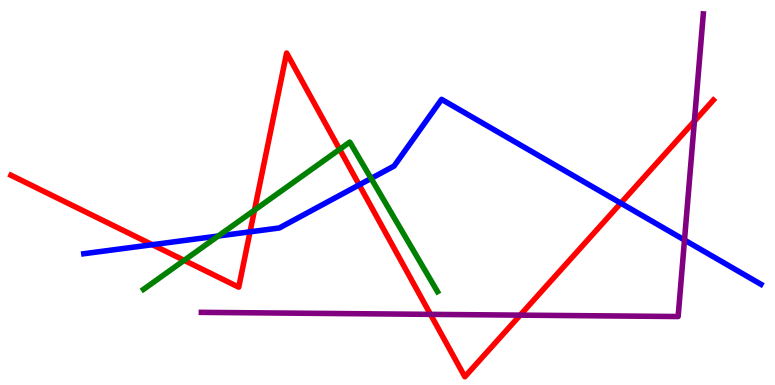[{'lines': ['blue', 'red'], 'intersections': [{'x': 1.97, 'y': 3.64}, {'x': 3.23, 'y': 3.98}, {'x': 4.63, 'y': 5.2}, {'x': 8.01, 'y': 4.72}]}, {'lines': ['green', 'red'], 'intersections': [{'x': 2.38, 'y': 3.24}, {'x': 3.28, 'y': 4.54}, {'x': 4.38, 'y': 6.12}]}, {'lines': ['purple', 'red'], 'intersections': [{'x': 5.55, 'y': 1.83}, {'x': 6.71, 'y': 1.81}, {'x': 8.96, 'y': 6.85}]}, {'lines': ['blue', 'green'], 'intersections': [{'x': 2.82, 'y': 3.87}, {'x': 4.79, 'y': 5.37}]}, {'lines': ['blue', 'purple'], 'intersections': [{'x': 8.83, 'y': 3.77}]}, {'lines': ['green', 'purple'], 'intersections': []}]